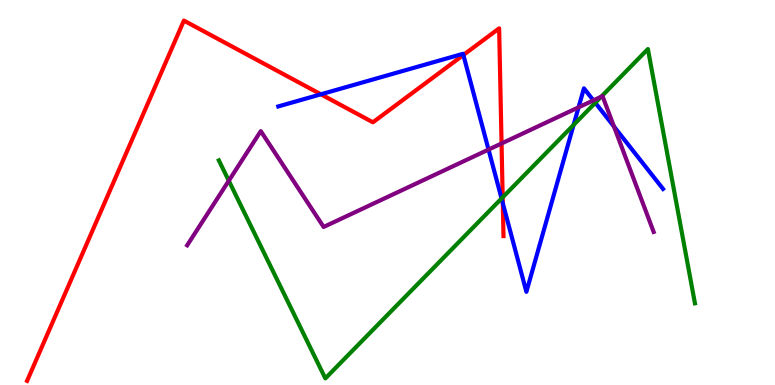[{'lines': ['blue', 'red'], 'intersections': [{'x': 4.14, 'y': 7.55}, {'x': 5.98, 'y': 8.57}, {'x': 6.49, 'y': 4.72}]}, {'lines': ['green', 'red'], 'intersections': [{'x': 6.49, 'y': 4.87}]}, {'lines': ['purple', 'red'], 'intersections': [{'x': 6.47, 'y': 6.27}]}, {'lines': ['blue', 'green'], 'intersections': [{'x': 6.47, 'y': 4.84}, {'x': 7.4, 'y': 6.76}, {'x': 7.68, 'y': 7.33}]}, {'lines': ['blue', 'purple'], 'intersections': [{'x': 6.3, 'y': 6.11}, {'x': 7.47, 'y': 7.21}, {'x': 7.66, 'y': 7.39}, {'x': 7.92, 'y': 6.71}]}, {'lines': ['green', 'purple'], 'intersections': [{'x': 2.95, 'y': 5.31}, {'x': 7.76, 'y': 7.49}]}]